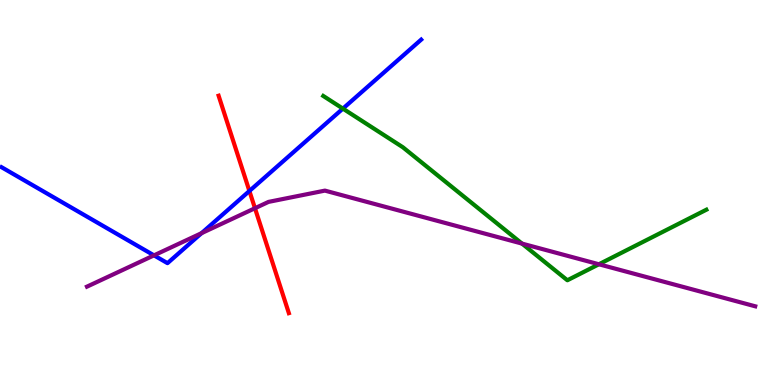[{'lines': ['blue', 'red'], 'intersections': [{'x': 3.22, 'y': 5.04}]}, {'lines': ['green', 'red'], 'intersections': []}, {'lines': ['purple', 'red'], 'intersections': [{'x': 3.29, 'y': 4.59}]}, {'lines': ['blue', 'green'], 'intersections': [{'x': 4.42, 'y': 7.18}]}, {'lines': ['blue', 'purple'], 'intersections': [{'x': 1.99, 'y': 3.37}, {'x': 2.6, 'y': 3.94}]}, {'lines': ['green', 'purple'], 'intersections': [{'x': 6.74, 'y': 3.67}, {'x': 7.73, 'y': 3.14}]}]